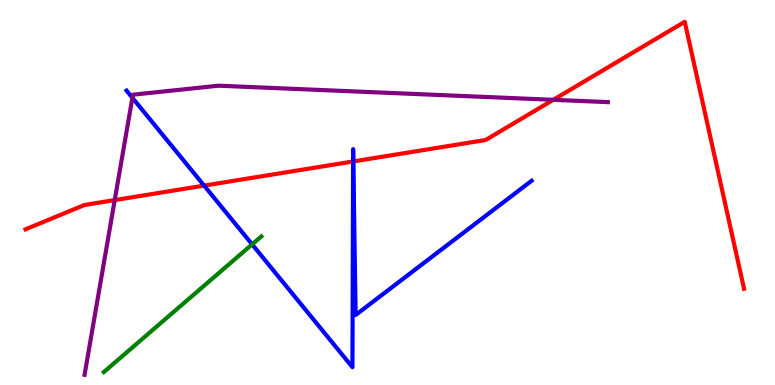[{'lines': ['blue', 'red'], 'intersections': [{'x': 2.63, 'y': 5.18}, {'x': 4.56, 'y': 5.81}, {'x': 4.56, 'y': 5.81}]}, {'lines': ['green', 'red'], 'intersections': []}, {'lines': ['purple', 'red'], 'intersections': [{'x': 1.48, 'y': 4.8}, {'x': 7.14, 'y': 7.41}]}, {'lines': ['blue', 'green'], 'intersections': [{'x': 3.25, 'y': 3.65}]}, {'lines': ['blue', 'purple'], 'intersections': [{'x': 1.71, 'y': 7.46}]}, {'lines': ['green', 'purple'], 'intersections': []}]